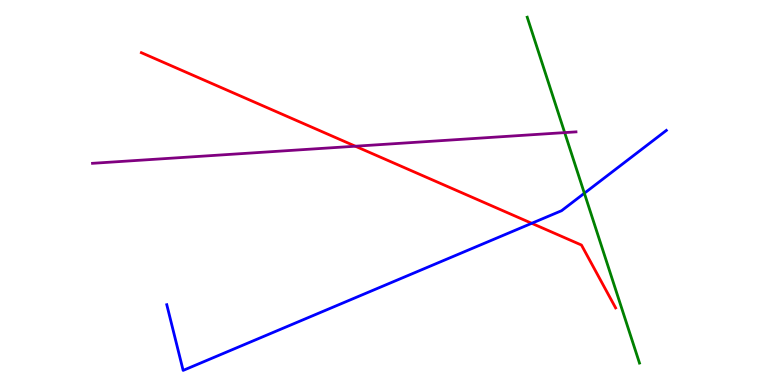[{'lines': ['blue', 'red'], 'intersections': [{'x': 6.86, 'y': 4.2}]}, {'lines': ['green', 'red'], 'intersections': []}, {'lines': ['purple', 'red'], 'intersections': [{'x': 4.59, 'y': 6.2}]}, {'lines': ['blue', 'green'], 'intersections': [{'x': 7.54, 'y': 4.98}]}, {'lines': ['blue', 'purple'], 'intersections': []}, {'lines': ['green', 'purple'], 'intersections': [{'x': 7.29, 'y': 6.56}]}]